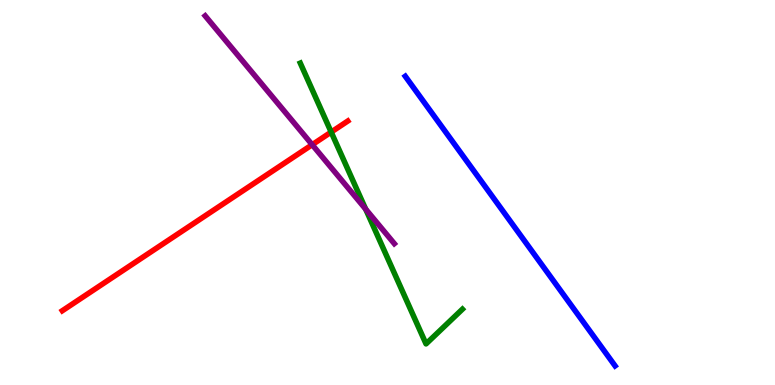[{'lines': ['blue', 'red'], 'intersections': []}, {'lines': ['green', 'red'], 'intersections': [{'x': 4.27, 'y': 6.57}]}, {'lines': ['purple', 'red'], 'intersections': [{'x': 4.03, 'y': 6.24}]}, {'lines': ['blue', 'green'], 'intersections': []}, {'lines': ['blue', 'purple'], 'intersections': []}, {'lines': ['green', 'purple'], 'intersections': [{'x': 4.72, 'y': 4.57}]}]